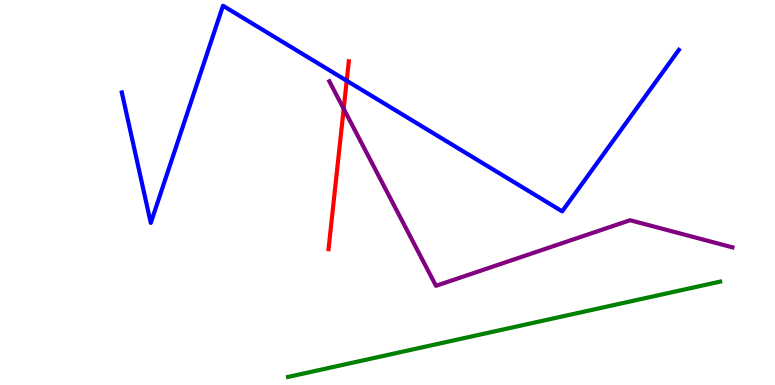[{'lines': ['blue', 'red'], 'intersections': [{'x': 4.47, 'y': 7.9}]}, {'lines': ['green', 'red'], 'intersections': []}, {'lines': ['purple', 'red'], 'intersections': [{'x': 4.43, 'y': 7.17}]}, {'lines': ['blue', 'green'], 'intersections': []}, {'lines': ['blue', 'purple'], 'intersections': []}, {'lines': ['green', 'purple'], 'intersections': []}]